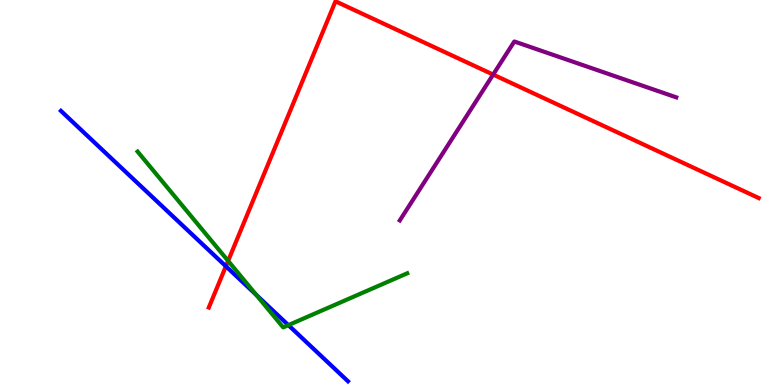[{'lines': ['blue', 'red'], 'intersections': [{'x': 2.91, 'y': 3.08}]}, {'lines': ['green', 'red'], 'intersections': [{'x': 2.94, 'y': 3.22}]}, {'lines': ['purple', 'red'], 'intersections': [{'x': 6.36, 'y': 8.06}]}, {'lines': ['blue', 'green'], 'intersections': [{'x': 3.31, 'y': 2.34}, {'x': 3.72, 'y': 1.56}]}, {'lines': ['blue', 'purple'], 'intersections': []}, {'lines': ['green', 'purple'], 'intersections': []}]